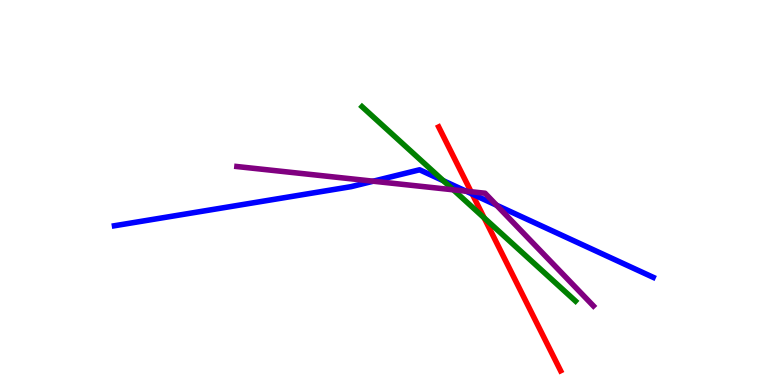[{'lines': ['blue', 'red'], 'intersections': [{'x': 6.09, 'y': 4.96}]}, {'lines': ['green', 'red'], 'intersections': [{'x': 6.25, 'y': 4.34}]}, {'lines': ['purple', 'red'], 'intersections': [{'x': 6.08, 'y': 5.02}]}, {'lines': ['blue', 'green'], 'intersections': [{'x': 5.72, 'y': 5.31}]}, {'lines': ['blue', 'purple'], 'intersections': [{'x': 4.82, 'y': 5.29}, {'x': 6.01, 'y': 5.03}, {'x': 6.41, 'y': 4.67}]}, {'lines': ['green', 'purple'], 'intersections': [{'x': 5.85, 'y': 5.07}]}]